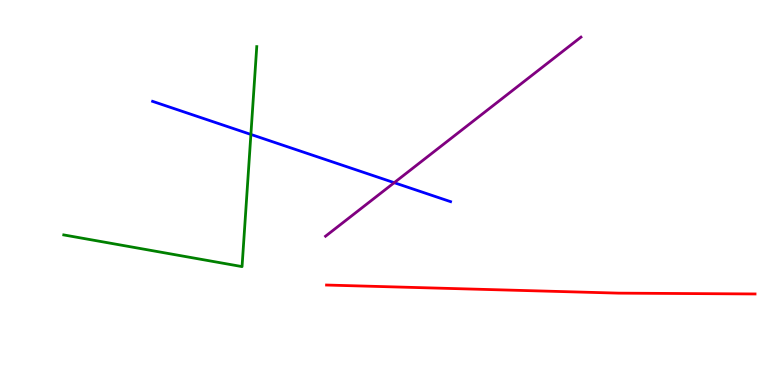[{'lines': ['blue', 'red'], 'intersections': []}, {'lines': ['green', 'red'], 'intersections': []}, {'lines': ['purple', 'red'], 'intersections': []}, {'lines': ['blue', 'green'], 'intersections': [{'x': 3.24, 'y': 6.51}]}, {'lines': ['blue', 'purple'], 'intersections': [{'x': 5.09, 'y': 5.26}]}, {'lines': ['green', 'purple'], 'intersections': []}]